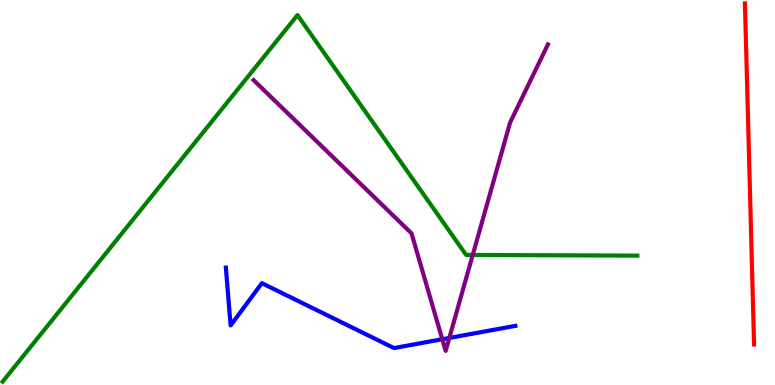[{'lines': ['blue', 'red'], 'intersections': []}, {'lines': ['green', 'red'], 'intersections': []}, {'lines': ['purple', 'red'], 'intersections': []}, {'lines': ['blue', 'green'], 'intersections': []}, {'lines': ['blue', 'purple'], 'intersections': [{'x': 5.71, 'y': 1.19}, {'x': 5.8, 'y': 1.22}]}, {'lines': ['green', 'purple'], 'intersections': [{'x': 6.1, 'y': 3.38}]}]